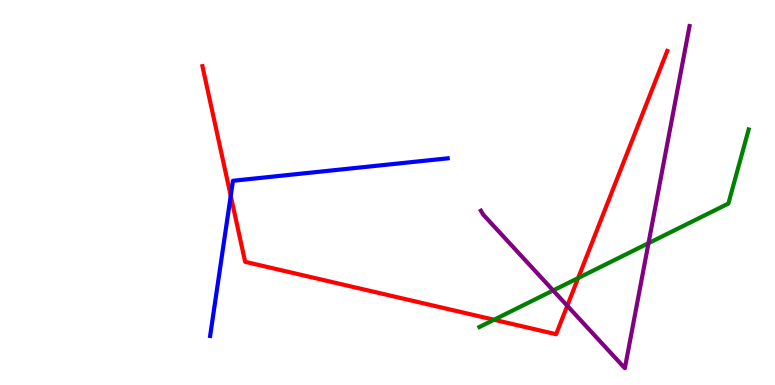[{'lines': ['blue', 'red'], 'intersections': [{'x': 2.98, 'y': 4.91}]}, {'lines': ['green', 'red'], 'intersections': [{'x': 6.37, 'y': 1.69}, {'x': 7.46, 'y': 2.78}]}, {'lines': ['purple', 'red'], 'intersections': [{'x': 7.32, 'y': 2.06}]}, {'lines': ['blue', 'green'], 'intersections': []}, {'lines': ['blue', 'purple'], 'intersections': []}, {'lines': ['green', 'purple'], 'intersections': [{'x': 7.14, 'y': 2.46}, {'x': 8.37, 'y': 3.68}]}]